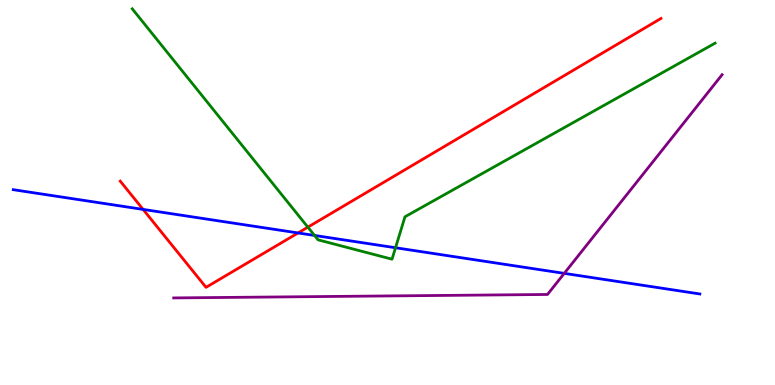[{'lines': ['blue', 'red'], 'intersections': [{'x': 1.85, 'y': 4.56}, {'x': 3.85, 'y': 3.95}]}, {'lines': ['green', 'red'], 'intersections': [{'x': 3.97, 'y': 4.1}]}, {'lines': ['purple', 'red'], 'intersections': []}, {'lines': ['blue', 'green'], 'intersections': [{'x': 4.06, 'y': 3.88}, {'x': 5.1, 'y': 3.57}]}, {'lines': ['blue', 'purple'], 'intersections': [{'x': 7.28, 'y': 2.9}]}, {'lines': ['green', 'purple'], 'intersections': []}]